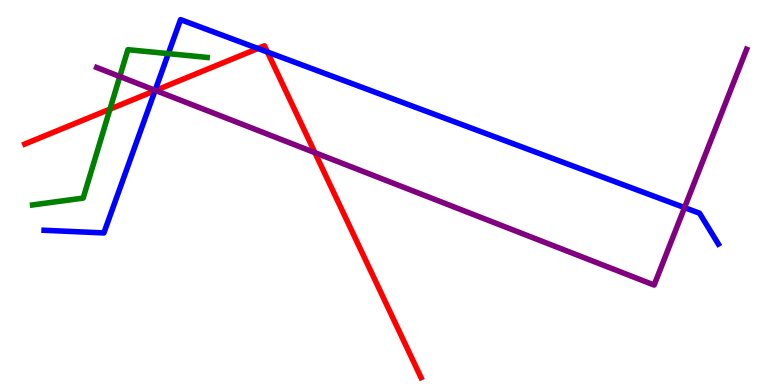[{'lines': ['blue', 'red'], 'intersections': [{'x': 2.0, 'y': 7.64}, {'x': 3.33, 'y': 8.74}, {'x': 3.45, 'y': 8.65}]}, {'lines': ['green', 'red'], 'intersections': [{'x': 1.42, 'y': 7.17}]}, {'lines': ['purple', 'red'], 'intersections': [{'x': 2.01, 'y': 7.65}, {'x': 4.06, 'y': 6.03}]}, {'lines': ['blue', 'green'], 'intersections': [{'x': 2.17, 'y': 8.61}]}, {'lines': ['blue', 'purple'], 'intersections': [{'x': 2.0, 'y': 7.65}, {'x': 8.83, 'y': 4.61}]}, {'lines': ['green', 'purple'], 'intersections': [{'x': 1.55, 'y': 8.01}]}]